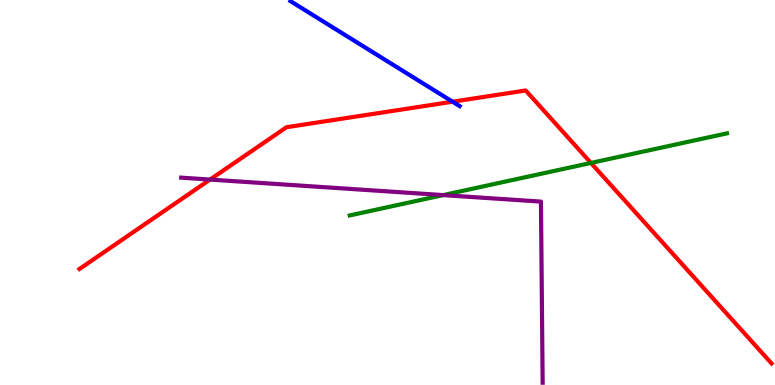[{'lines': ['blue', 'red'], 'intersections': [{'x': 5.84, 'y': 7.36}]}, {'lines': ['green', 'red'], 'intersections': [{'x': 7.63, 'y': 5.77}]}, {'lines': ['purple', 'red'], 'intersections': [{'x': 2.71, 'y': 5.34}]}, {'lines': ['blue', 'green'], 'intersections': []}, {'lines': ['blue', 'purple'], 'intersections': []}, {'lines': ['green', 'purple'], 'intersections': [{'x': 5.72, 'y': 4.93}]}]